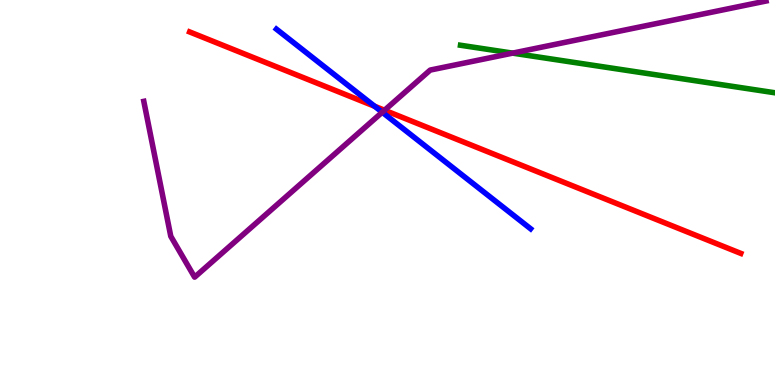[{'lines': ['blue', 'red'], 'intersections': [{'x': 4.83, 'y': 7.24}]}, {'lines': ['green', 'red'], 'intersections': []}, {'lines': ['purple', 'red'], 'intersections': [{'x': 4.96, 'y': 7.14}]}, {'lines': ['blue', 'green'], 'intersections': []}, {'lines': ['blue', 'purple'], 'intersections': [{'x': 4.93, 'y': 7.08}]}, {'lines': ['green', 'purple'], 'intersections': [{'x': 6.61, 'y': 8.62}]}]